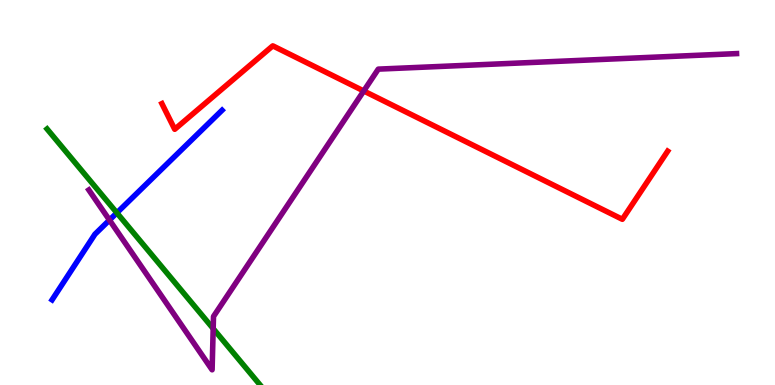[{'lines': ['blue', 'red'], 'intersections': []}, {'lines': ['green', 'red'], 'intersections': []}, {'lines': ['purple', 'red'], 'intersections': [{'x': 4.69, 'y': 7.64}]}, {'lines': ['blue', 'green'], 'intersections': [{'x': 1.51, 'y': 4.47}]}, {'lines': ['blue', 'purple'], 'intersections': [{'x': 1.41, 'y': 4.28}]}, {'lines': ['green', 'purple'], 'intersections': [{'x': 2.75, 'y': 1.46}]}]